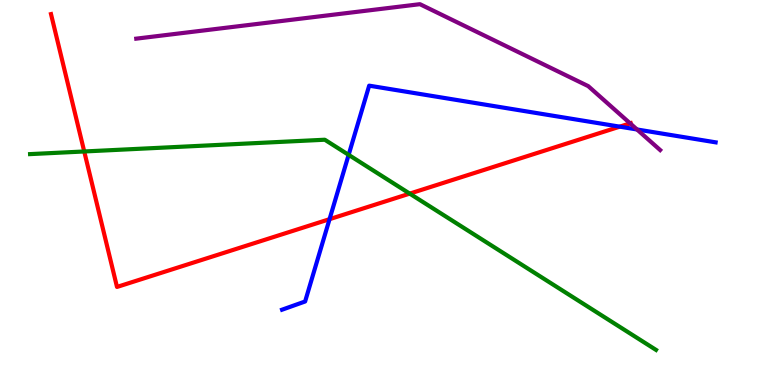[{'lines': ['blue', 'red'], 'intersections': [{'x': 4.25, 'y': 4.31}, {'x': 8.0, 'y': 6.71}]}, {'lines': ['green', 'red'], 'intersections': [{'x': 1.09, 'y': 6.07}, {'x': 5.29, 'y': 4.97}]}, {'lines': ['purple', 'red'], 'intersections': [{'x': 8.13, 'y': 6.8}]}, {'lines': ['blue', 'green'], 'intersections': [{'x': 4.5, 'y': 5.98}]}, {'lines': ['blue', 'purple'], 'intersections': [{'x': 8.22, 'y': 6.64}]}, {'lines': ['green', 'purple'], 'intersections': []}]